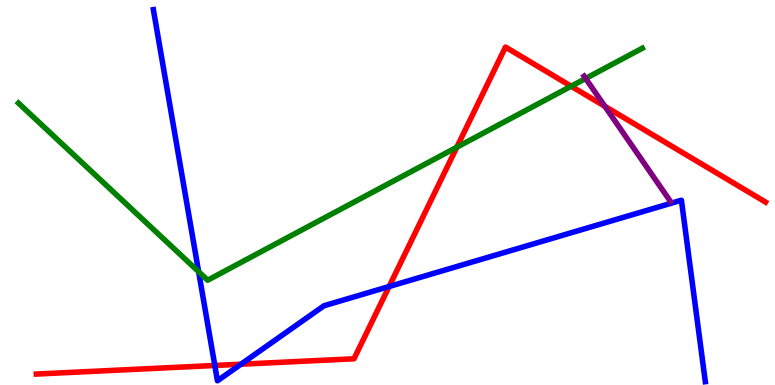[{'lines': ['blue', 'red'], 'intersections': [{'x': 2.77, 'y': 0.507}, {'x': 3.11, 'y': 0.54}, {'x': 5.02, 'y': 2.56}]}, {'lines': ['green', 'red'], 'intersections': [{'x': 5.89, 'y': 6.18}, {'x': 7.37, 'y': 7.76}]}, {'lines': ['purple', 'red'], 'intersections': [{'x': 7.8, 'y': 7.24}]}, {'lines': ['blue', 'green'], 'intersections': [{'x': 2.56, 'y': 2.94}]}, {'lines': ['blue', 'purple'], 'intersections': []}, {'lines': ['green', 'purple'], 'intersections': [{'x': 7.56, 'y': 7.96}]}]